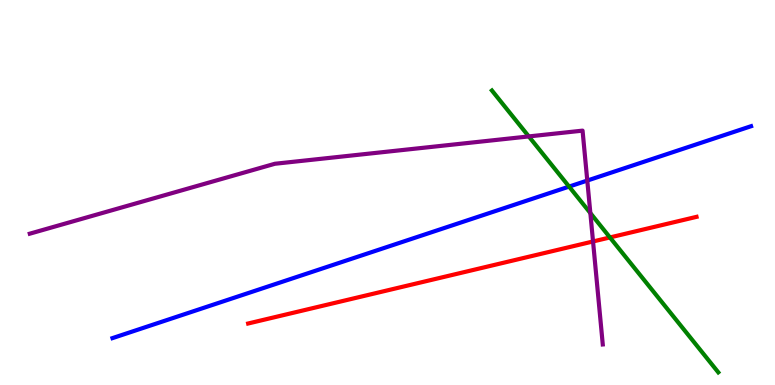[{'lines': ['blue', 'red'], 'intersections': []}, {'lines': ['green', 'red'], 'intersections': [{'x': 7.87, 'y': 3.83}]}, {'lines': ['purple', 'red'], 'intersections': [{'x': 7.65, 'y': 3.73}]}, {'lines': ['blue', 'green'], 'intersections': [{'x': 7.34, 'y': 5.15}]}, {'lines': ['blue', 'purple'], 'intersections': [{'x': 7.58, 'y': 5.31}]}, {'lines': ['green', 'purple'], 'intersections': [{'x': 6.82, 'y': 6.46}, {'x': 7.62, 'y': 4.47}]}]